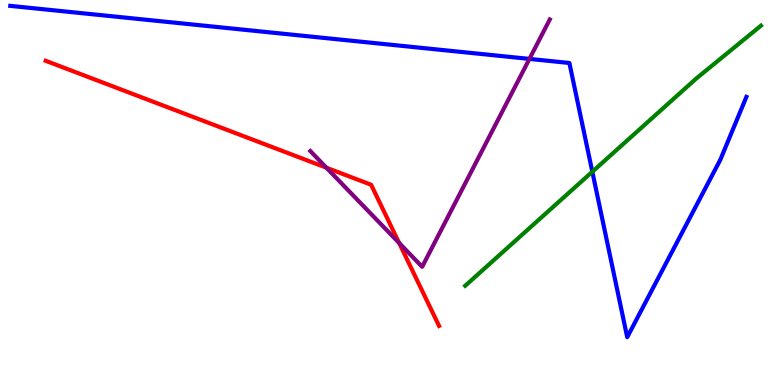[{'lines': ['blue', 'red'], 'intersections': []}, {'lines': ['green', 'red'], 'intersections': []}, {'lines': ['purple', 'red'], 'intersections': [{'x': 4.21, 'y': 5.64}, {'x': 5.15, 'y': 3.69}]}, {'lines': ['blue', 'green'], 'intersections': [{'x': 7.64, 'y': 5.54}]}, {'lines': ['blue', 'purple'], 'intersections': [{'x': 6.83, 'y': 8.47}]}, {'lines': ['green', 'purple'], 'intersections': []}]